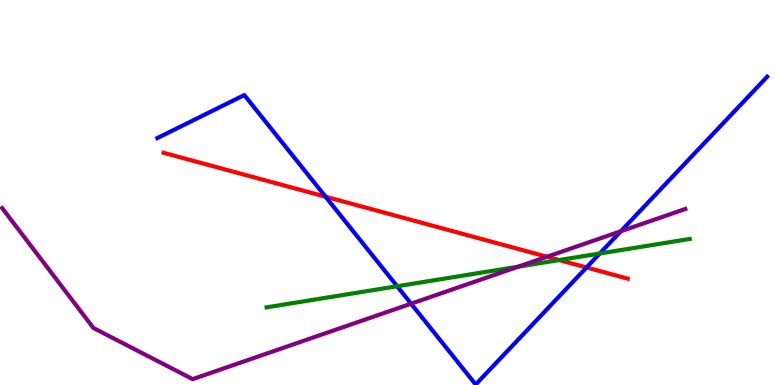[{'lines': ['blue', 'red'], 'intersections': [{'x': 4.2, 'y': 4.89}, {'x': 7.57, 'y': 3.05}]}, {'lines': ['green', 'red'], 'intersections': [{'x': 7.21, 'y': 3.25}]}, {'lines': ['purple', 'red'], 'intersections': [{'x': 7.06, 'y': 3.33}]}, {'lines': ['blue', 'green'], 'intersections': [{'x': 5.12, 'y': 2.56}, {'x': 7.74, 'y': 3.42}]}, {'lines': ['blue', 'purple'], 'intersections': [{'x': 5.3, 'y': 2.11}, {'x': 8.01, 'y': 3.99}]}, {'lines': ['green', 'purple'], 'intersections': [{'x': 6.69, 'y': 3.07}]}]